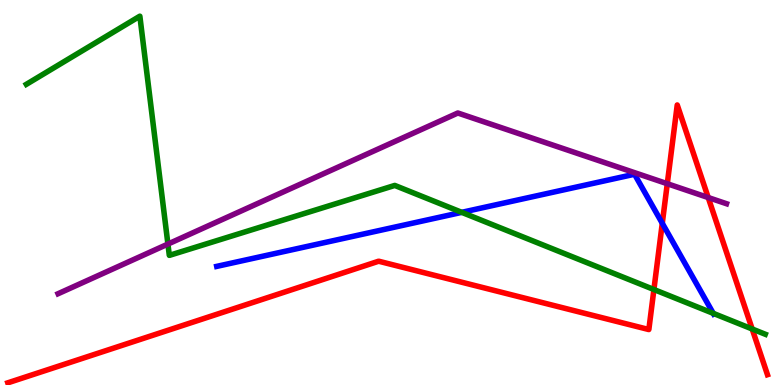[{'lines': ['blue', 'red'], 'intersections': [{'x': 8.55, 'y': 4.2}]}, {'lines': ['green', 'red'], 'intersections': [{'x': 8.44, 'y': 2.48}, {'x': 9.71, 'y': 1.46}]}, {'lines': ['purple', 'red'], 'intersections': [{'x': 8.61, 'y': 5.23}, {'x': 9.14, 'y': 4.87}]}, {'lines': ['blue', 'green'], 'intersections': [{'x': 5.96, 'y': 4.48}, {'x': 9.2, 'y': 1.86}]}, {'lines': ['blue', 'purple'], 'intersections': []}, {'lines': ['green', 'purple'], 'intersections': [{'x': 2.17, 'y': 3.66}]}]